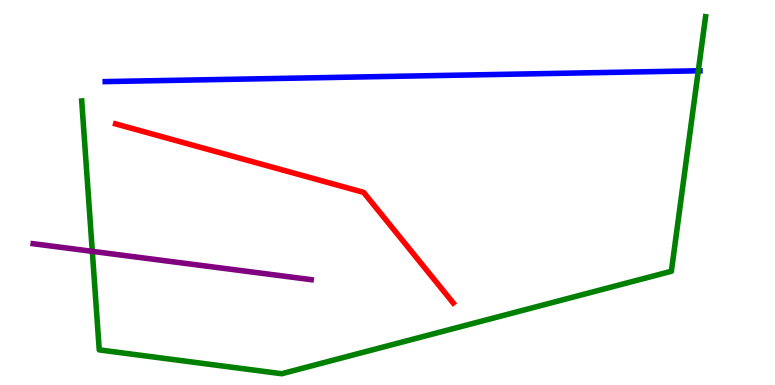[{'lines': ['blue', 'red'], 'intersections': []}, {'lines': ['green', 'red'], 'intersections': []}, {'lines': ['purple', 'red'], 'intersections': []}, {'lines': ['blue', 'green'], 'intersections': [{'x': 9.01, 'y': 8.16}]}, {'lines': ['blue', 'purple'], 'intersections': []}, {'lines': ['green', 'purple'], 'intersections': [{'x': 1.19, 'y': 3.47}]}]